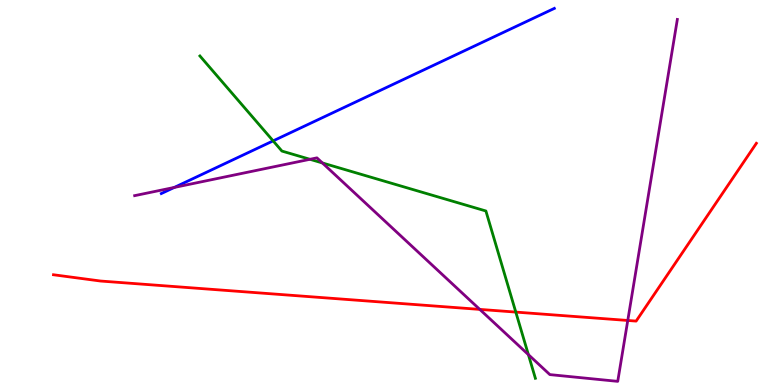[{'lines': ['blue', 'red'], 'intersections': []}, {'lines': ['green', 'red'], 'intersections': [{'x': 6.66, 'y': 1.89}]}, {'lines': ['purple', 'red'], 'intersections': [{'x': 6.19, 'y': 1.96}, {'x': 8.1, 'y': 1.68}]}, {'lines': ['blue', 'green'], 'intersections': [{'x': 3.52, 'y': 6.34}]}, {'lines': ['blue', 'purple'], 'intersections': [{'x': 2.25, 'y': 5.13}]}, {'lines': ['green', 'purple'], 'intersections': [{'x': 4.0, 'y': 5.86}, {'x': 4.16, 'y': 5.77}, {'x': 6.82, 'y': 0.789}]}]